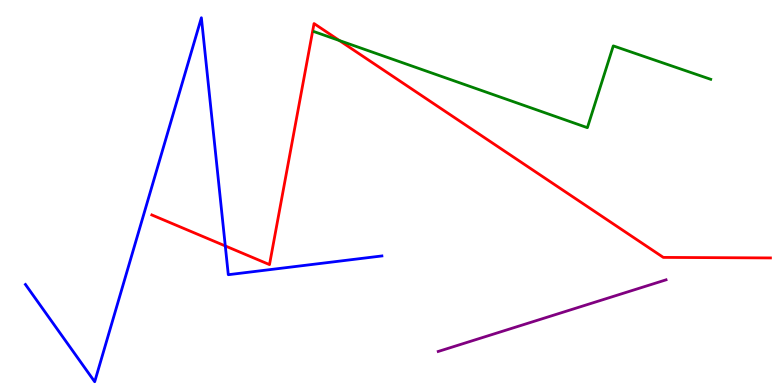[{'lines': ['blue', 'red'], 'intersections': [{'x': 2.91, 'y': 3.61}]}, {'lines': ['green', 'red'], 'intersections': [{'x': 4.38, 'y': 8.95}]}, {'lines': ['purple', 'red'], 'intersections': []}, {'lines': ['blue', 'green'], 'intersections': []}, {'lines': ['blue', 'purple'], 'intersections': []}, {'lines': ['green', 'purple'], 'intersections': []}]